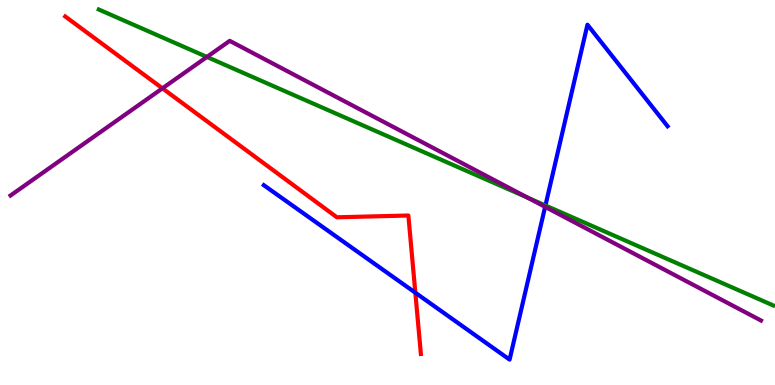[{'lines': ['blue', 'red'], 'intersections': [{'x': 5.36, 'y': 2.4}]}, {'lines': ['green', 'red'], 'intersections': []}, {'lines': ['purple', 'red'], 'intersections': [{'x': 2.1, 'y': 7.71}]}, {'lines': ['blue', 'green'], 'intersections': [{'x': 7.04, 'y': 4.66}]}, {'lines': ['blue', 'purple'], 'intersections': [{'x': 7.03, 'y': 4.63}]}, {'lines': ['green', 'purple'], 'intersections': [{'x': 2.67, 'y': 8.52}, {'x': 6.81, 'y': 4.86}]}]